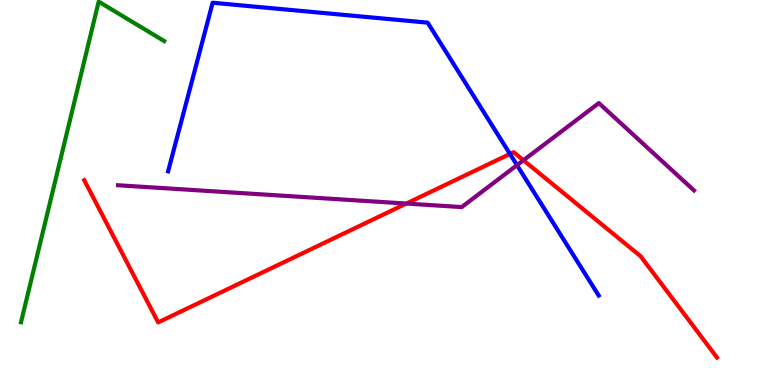[{'lines': ['blue', 'red'], 'intersections': [{'x': 6.58, 'y': 6.0}]}, {'lines': ['green', 'red'], 'intersections': []}, {'lines': ['purple', 'red'], 'intersections': [{'x': 5.24, 'y': 4.71}, {'x': 6.75, 'y': 5.84}]}, {'lines': ['blue', 'green'], 'intersections': []}, {'lines': ['blue', 'purple'], 'intersections': [{'x': 6.67, 'y': 5.71}]}, {'lines': ['green', 'purple'], 'intersections': []}]